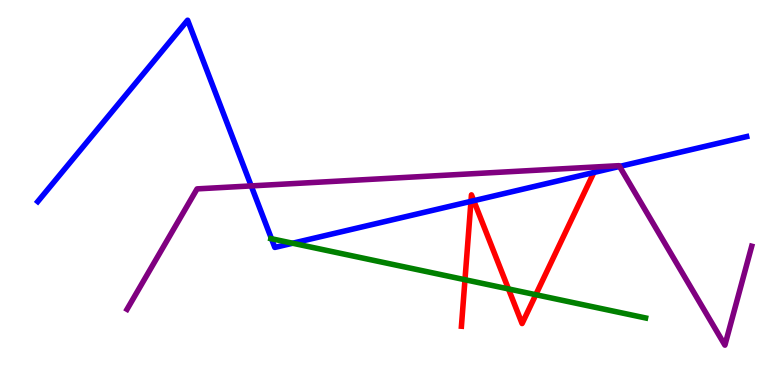[{'lines': ['blue', 'red'], 'intersections': [{'x': 6.08, 'y': 4.77}, {'x': 6.11, 'y': 4.79}, {'x': 7.66, 'y': 5.52}]}, {'lines': ['green', 'red'], 'intersections': [{'x': 6.0, 'y': 2.73}, {'x': 6.56, 'y': 2.5}, {'x': 6.91, 'y': 2.35}]}, {'lines': ['purple', 'red'], 'intersections': []}, {'lines': ['blue', 'green'], 'intersections': [{'x': 3.5, 'y': 3.8}, {'x': 3.78, 'y': 3.68}]}, {'lines': ['blue', 'purple'], 'intersections': [{'x': 3.24, 'y': 5.17}, {'x': 7.99, 'y': 5.68}]}, {'lines': ['green', 'purple'], 'intersections': []}]